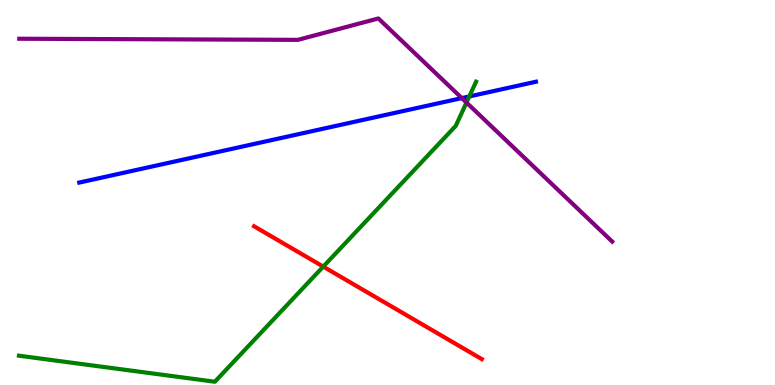[{'lines': ['blue', 'red'], 'intersections': []}, {'lines': ['green', 'red'], 'intersections': [{'x': 4.17, 'y': 3.07}]}, {'lines': ['purple', 'red'], 'intersections': []}, {'lines': ['blue', 'green'], 'intersections': [{'x': 6.06, 'y': 7.49}]}, {'lines': ['blue', 'purple'], 'intersections': [{'x': 5.96, 'y': 7.45}]}, {'lines': ['green', 'purple'], 'intersections': [{'x': 6.02, 'y': 7.34}]}]